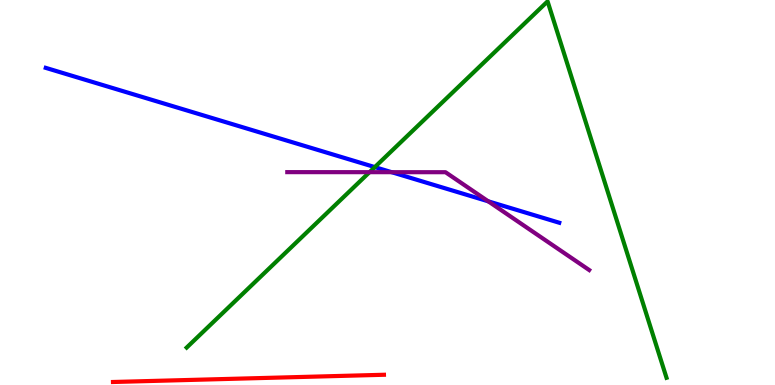[{'lines': ['blue', 'red'], 'intersections': []}, {'lines': ['green', 'red'], 'intersections': []}, {'lines': ['purple', 'red'], 'intersections': []}, {'lines': ['blue', 'green'], 'intersections': [{'x': 4.84, 'y': 5.66}]}, {'lines': ['blue', 'purple'], 'intersections': [{'x': 5.05, 'y': 5.53}, {'x': 6.3, 'y': 4.77}]}, {'lines': ['green', 'purple'], 'intersections': [{'x': 4.77, 'y': 5.53}]}]